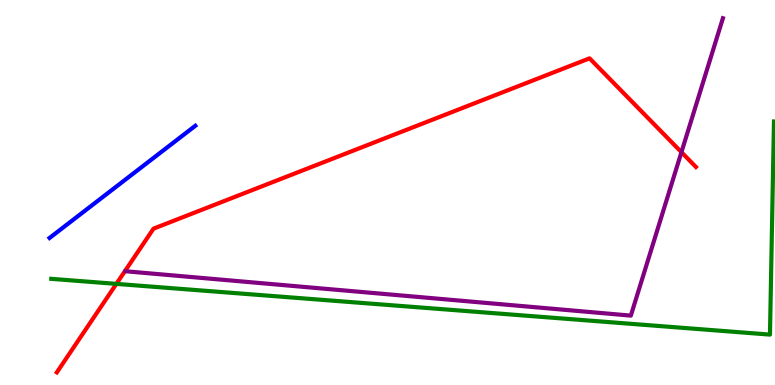[{'lines': ['blue', 'red'], 'intersections': []}, {'lines': ['green', 'red'], 'intersections': [{'x': 1.5, 'y': 2.63}]}, {'lines': ['purple', 'red'], 'intersections': [{'x': 8.79, 'y': 6.05}]}, {'lines': ['blue', 'green'], 'intersections': []}, {'lines': ['blue', 'purple'], 'intersections': []}, {'lines': ['green', 'purple'], 'intersections': []}]